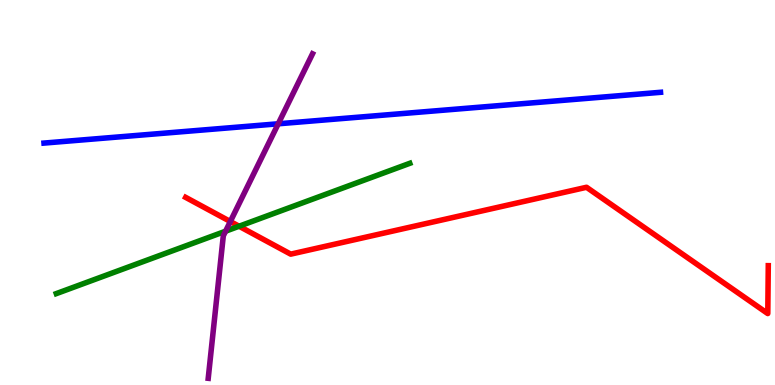[{'lines': ['blue', 'red'], 'intersections': []}, {'lines': ['green', 'red'], 'intersections': [{'x': 3.08, 'y': 4.12}]}, {'lines': ['purple', 'red'], 'intersections': [{'x': 2.97, 'y': 4.25}]}, {'lines': ['blue', 'green'], 'intersections': []}, {'lines': ['blue', 'purple'], 'intersections': [{'x': 3.59, 'y': 6.78}]}, {'lines': ['green', 'purple'], 'intersections': [{'x': 2.91, 'y': 3.99}]}]